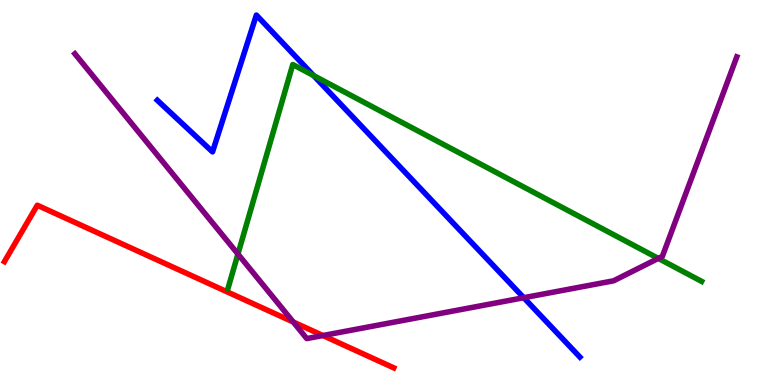[{'lines': ['blue', 'red'], 'intersections': []}, {'lines': ['green', 'red'], 'intersections': []}, {'lines': ['purple', 'red'], 'intersections': [{'x': 3.78, 'y': 1.64}, {'x': 4.17, 'y': 1.28}]}, {'lines': ['blue', 'green'], 'intersections': [{'x': 4.05, 'y': 8.04}]}, {'lines': ['blue', 'purple'], 'intersections': [{'x': 6.76, 'y': 2.27}]}, {'lines': ['green', 'purple'], 'intersections': [{'x': 3.07, 'y': 3.4}, {'x': 8.49, 'y': 3.29}]}]